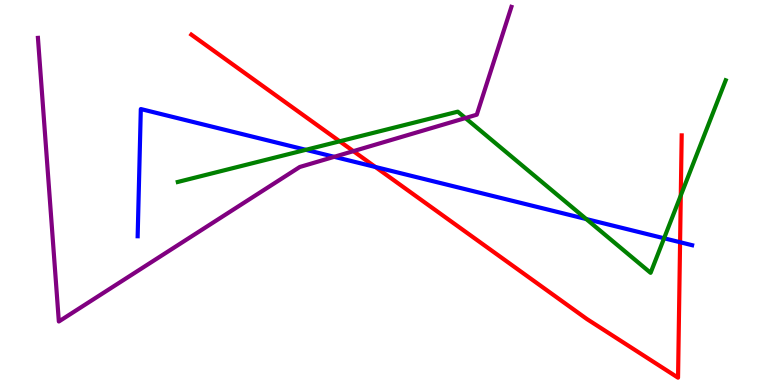[{'lines': ['blue', 'red'], 'intersections': [{'x': 4.84, 'y': 5.66}, {'x': 8.78, 'y': 3.71}]}, {'lines': ['green', 'red'], 'intersections': [{'x': 4.38, 'y': 6.33}, {'x': 8.78, 'y': 4.92}]}, {'lines': ['purple', 'red'], 'intersections': [{'x': 4.56, 'y': 6.07}]}, {'lines': ['blue', 'green'], 'intersections': [{'x': 3.95, 'y': 6.11}, {'x': 7.56, 'y': 4.31}, {'x': 8.57, 'y': 3.81}]}, {'lines': ['blue', 'purple'], 'intersections': [{'x': 4.31, 'y': 5.93}]}, {'lines': ['green', 'purple'], 'intersections': [{'x': 6.01, 'y': 6.93}]}]